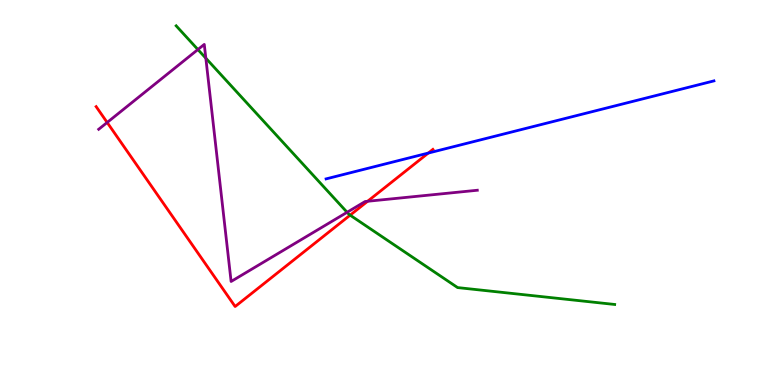[{'lines': ['blue', 'red'], 'intersections': [{'x': 5.53, 'y': 6.02}]}, {'lines': ['green', 'red'], 'intersections': [{'x': 4.52, 'y': 4.41}]}, {'lines': ['purple', 'red'], 'intersections': [{'x': 1.38, 'y': 6.82}, {'x': 4.74, 'y': 4.77}]}, {'lines': ['blue', 'green'], 'intersections': []}, {'lines': ['blue', 'purple'], 'intersections': []}, {'lines': ['green', 'purple'], 'intersections': [{'x': 2.55, 'y': 8.71}, {'x': 2.66, 'y': 8.49}, {'x': 4.48, 'y': 4.49}]}]